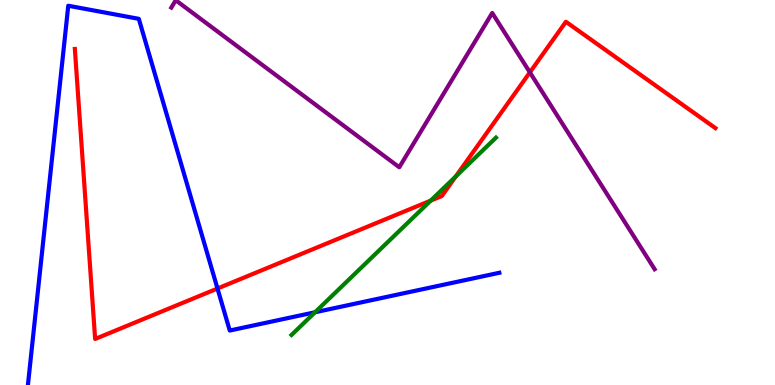[{'lines': ['blue', 'red'], 'intersections': [{'x': 2.81, 'y': 2.51}]}, {'lines': ['green', 'red'], 'intersections': [{'x': 5.56, 'y': 4.79}, {'x': 5.88, 'y': 5.42}]}, {'lines': ['purple', 'red'], 'intersections': [{'x': 6.84, 'y': 8.12}]}, {'lines': ['blue', 'green'], 'intersections': [{'x': 4.06, 'y': 1.89}]}, {'lines': ['blue', 'purple'], 'intersections': []}, {'lines': ['green', 'purple'], 'intersections': []}]